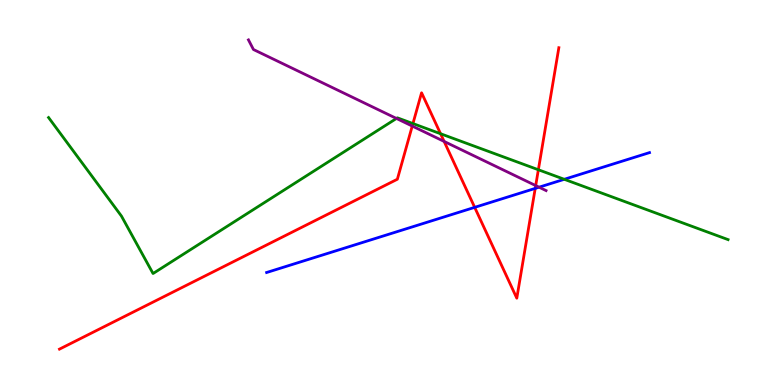[{'lines': ['blue', 'red'], 'intersections': [{'x': 6.13, 'y': 4.61}, {'x': 6.91, 'y': 5.11}]}, {'lines': ['green', 'red'], 'intersections': [{'x': 5.33, 'y': 6.79}, {'x': 5.68, 'y': 6.53}, {'x': 6.95, 'y': 5.59}]}, {'lines': ['purple', 'red'], 'intersections': [{'x': 5.32, 'y': 6.73}, {'x': 5.73, 'y': 6.33}, {'x': 6.91, 'y': 5.18}]}, {'lines': ['blue', 'green'], 'intersections': [{'x': 7.28, 'y': 5.34}]}, {'lines': ['blue', 'purple'], 'intersections': [{'x': 6.96, 'y': 5.14}]}, {'lines': ['green', 'purple'], 'intersections': [{'x': 5.12, 'y': 6.92}]}]